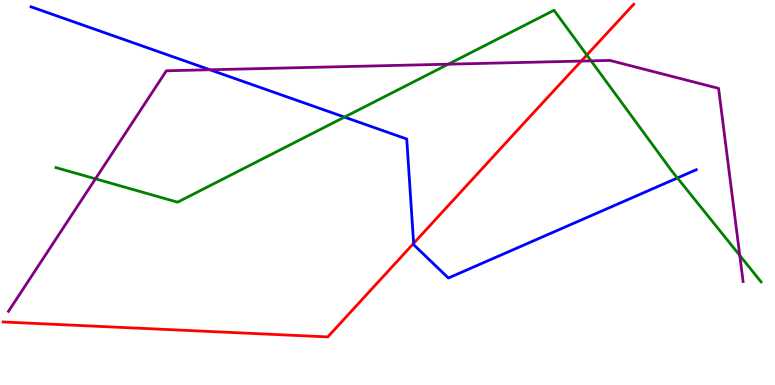[{'lines': ['blue', 'red'], 'intersections': [{'x': 5.34, 'y': 3.68}]}, {'lines': ['green', 'red'], 'intersections': [{'x': 7.57, 'y': 8.57}]}, {'lines': ['purple', 'red'], 'intersections': [{'x': 7.5, 'y': 8.41}]}, {'lines': ['blue', 'green'], 'intersections': [{'x': 4.44, 'y': 6.96}, {'x': 8.74, 'y': 5.38}]}, {'lines': ['blue', 'purple'], 'intersections': [{'x': 2.71, 'y': 8.19}]}, {'lines': ['green', 'purple'], 'intersections': [{'x': 1.23, 'y': 5.36}, {'x': 5.78, 'y': 8.33}, {'x': 7.63, 'y': 8.42}, {'x': 9.55, 'y': 3.37}]}]